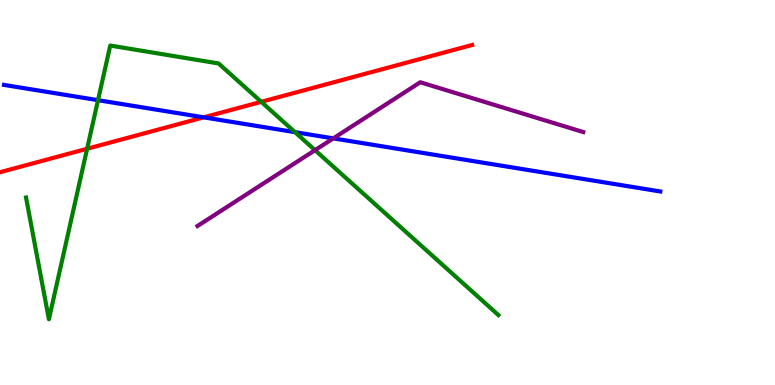[{'lines': ['blue', 'red'], 'intersections': [{'x': 2.63, 'y': 6.95}]}, {'lines': ['green', 'red'], 'intersections': [{'x': 1.12, 'y': 6.14}, {'x': 3.37, 'y': 7.36}]}, {'lines': ['purple', 'red'], 'intersections': []}, {'lines': ['blue', 'green'], 'intersections': [{'x': 1.26, 'y': 7.4}, {'x': 3.81, 'y': 6.57}]}, {'lines': ['blue', 'purple'], 'intersections': [{'x': 4.3, 'y': 6.41}]}, {'lines': ['green', 'purple'], 'intersections': [{'x': 4.06, 'y': 6.1}]}]